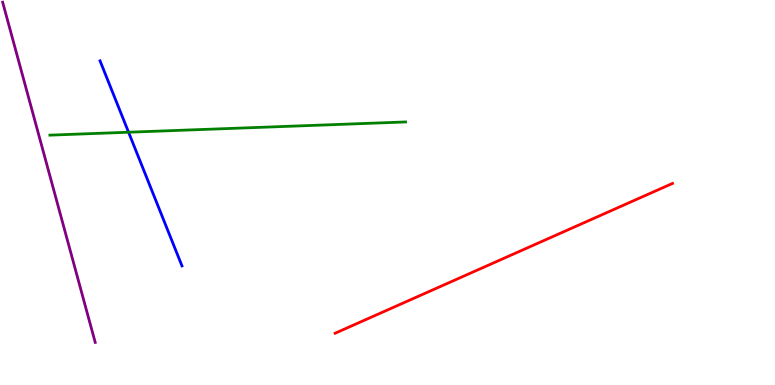[{'lines': ['blue', 'red'], 'intersections': []}, {'lines': ['green', 'red'], 'intersections': []}, {'lines': ['purple', 'red'], 'intersections': []}, {'lines': ['blue', 'green'], 'intersections': [{'x': 1.66, 'y': 6.57}]}, {'lines': ['blue', 'purple'], 'intersections': []}, {'lines': ['green', 'purple'], 'intersections': []}]